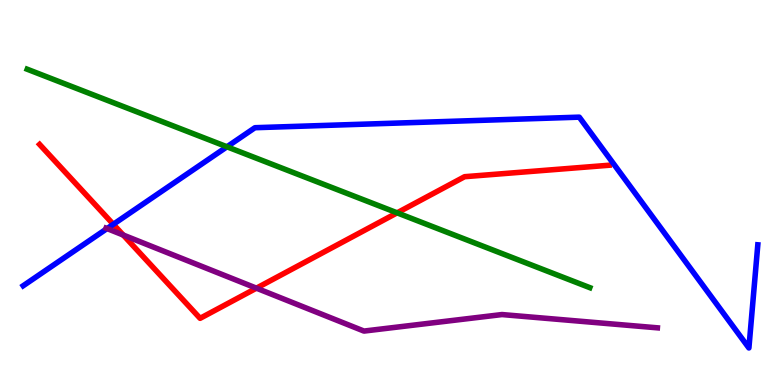[{'lines': ['blue', 'red'], 'intersections': [{'x': 1.46, 'y': 4.17}]}, {'lines': ['green', 'red'], 'intersections': [{'x': 5.12, 'y': 4.47}]}, {'lines': ['purple', 'red'], 'intersections': [{'x': 1.59, 'y': 3.9}, {'x': 3.31, 'y': 2.52}]}, {'lines': ['blue', 'green'], 'intersections': [{'x': 2.93, 'y': 6.19}]}, {'lines': ['blue', 'purple'], 'intersections': [{'x': 1.38, 'y': 4.06}]}, {'lines': ['green', 'purple'], 'intersections': []}]